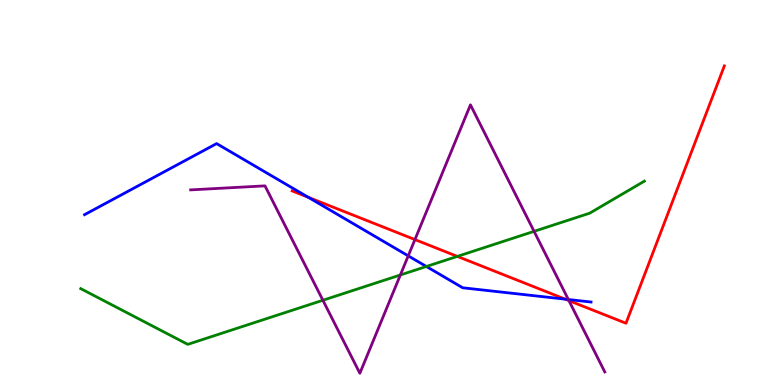[{'lines': ['blue', 'red'], 'intersections': [{'x': 3.98, 'y': 4.87}, {'x': 7.29, 'y': 2.23}]}, {'lines': ['green', 'red'], 'intersections': [{'x': 5.9, 'y': 3.34}]}, {'lines': ['purple', 'red'], 'intersections': [{'x': 5.35, 'y': 3.78}, {'x': 7.34, 'y': 2.19}]}, {'lines': ['blue', 'green'], 'intersections': [{'x': 5.5, 'y': 3.08}]}, {'lines': ['blue', 'purple'], 'intersections': [{'x': 5.27, 'y': 3.35}, {'x': 7.33, 'y': 2.22}]}, {'lines': ['green', 'purple'], 'intersections': [{'x': 4.17, 'y': 2.2}, {'x': 5.17, 'y': 2.86}, {'x': 6.89, 'y': 3.99}]}]